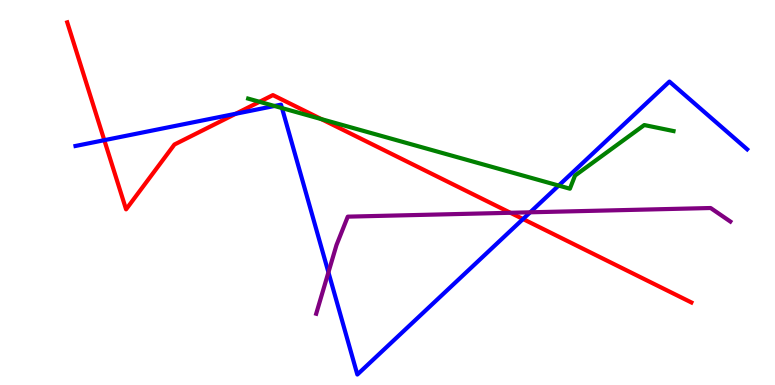[{'lines': ['blue', 'red'], 'intersections': [{'x': 1.35, 'y': 6.36}, {'x': 3.04, 'y': 7.05}, {'x': 6.75, 'y': 4.31}]}, {'lines': ['green', 'red'], 'intersections': [{'x': 3.35, 'y': 7.36}, {'x': 4.15, 'y': 6.91}]}, {'lines': ['purple', 'red'], 'intersections': [{'x': 6.59, 'y': 4.47}]}, {'lines': ['blue', 'green'], 'intersections': [{'x': 3.54, 'y': 7.25}, {'x': 3.64, 'y': 7.19}, {'x': 7.21, 'y': 5.18}]}, {'lines': ['blue', 'purple'], 'intersections': [{'x': 4.24, 'y': 2.93}, {'x': 6.84, 'y': 4.49}]}, {'lines': ['green', 'purple'], 'intersections': []}]